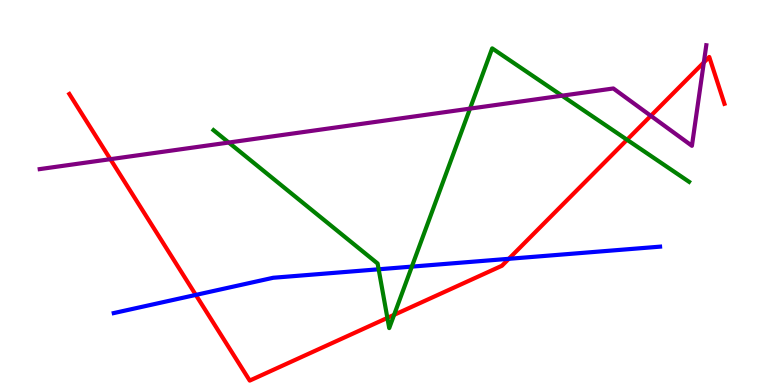[{'lines': ['blue', 'red'], 'intersections': [{'x': 2.53, 'y': 2.34}, {'x': 6.57, 'y': 3.28}]}, {'lines': ['green', 'red'], 'intersections': [{'x': 5.0, 'y': 1.74}, {'x': 5.09, 'y': 1.82}, {'x': 8.09, 'y': 6.37}]}, {'lines': ['purple', 'red'], 'intersections': [{'x': 1.42, 'y': 5.87}, {'x': 8.4, 'y': 6.99}, {'x': 9.08, 'y': 8.38}]}, {'lines': ['blue', 'green'], 'intersections': [{'x': 4.89, 'y': 3.01}, {'x': 5.31, 'y': 3.07}]}, {'lines': ['blue', 'purple'], 'intersections': []}, {'lines': ['green', 'purple'], 'intersections': [{'x': 2.95, 'y': 6.3}, {'x': 6.06, 'y': 7.18}, {'x': 7.25, 'y': 7.51}]}]